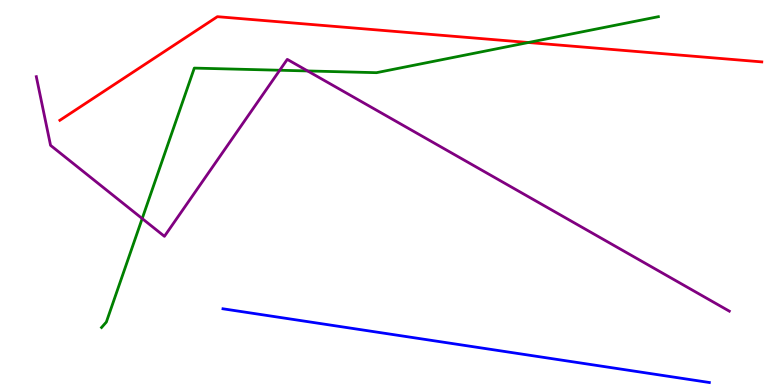[{'lines': ['blue', 'red'], 'intersections': []}, {'lines': ['green', 'red'], 'intersections': [{'x': 6.82, 'y': 8.9}]}, {'lines': ['purple', 'red'], 'intersections': []}, {'lines': ['blue', 'green'], 'intersections': []}, {'lines': ['blue', 'purple'], 'intersections': []}, {'lines': ['green', 'purple'], 'intersections': [{'x': 1.83, 'y': 4.32}, {'x': 3.61, 'y': 8.18}, {'x': 3.97, 'y': 8.16}]}]